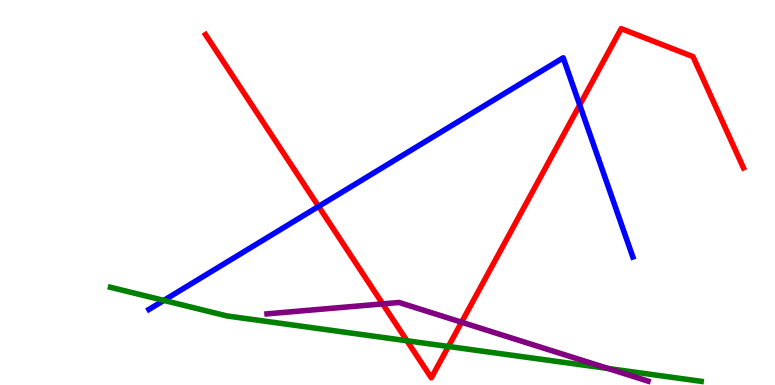[{'lines': ['blue', 'red'], 'intersections': [{'x': 4.11, 'y': 4.64}, {'x': 7.48, 'y': 7.27}]}, {'lines': ['green', 'red'], 'intersections': [{'x': 5.25, 'y': 1.15}, {'x': 5.79, 'y': 1.0}]}, {'lines': ['purple', 'red'], 'intersections': [{'x': 4.94, 'y': 2.11}, {'x': 5.96, 'y': 1.63}]}, {'lines': ['blue', 'green'], 'intersections': [{'x': 2.11, 'y': 2.2}]}, {'lines': ['blue', 'purple'], 'intersections': []}, {'lines': ['green', 'purple'], 'intersections': [{'x': 7.85, 'y': 0.428}]}]